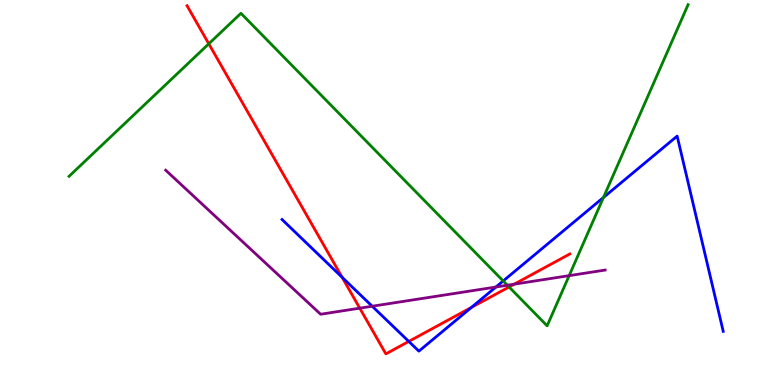[{'lines': ['blue', 'red'], 'intersections': [{'x': 4.41, 'y': 2.8}, {'x': 5.27, 'y': 1.13}, {'x': 6.08, 'y': 2.02}]}, {'lines': ['green', 'red'], 'intersections': [{'x': 2.69, 'y': 8.86}, {'x': 6.57, 'y': 2.55}]}, {'lines': ['purple', 'red'], 'intersections': [{'x': 4.64, 'y': 2.0}, {'x': 6.63, 'y': 2.62}]}, {'lines': ['blue', 'green'], 'intersections': [{'x': 6.49, 'y': 2.7}, {'x': 7.79, 'y': 4.87}]}, {'lines': ['blue', 'purple'], 'intersections': [{'x': 4.8, 'y': 2.05}, {'x': 6.4, 'y': 2.54}]}, {'lines': ['green', 'purple'], 'intersections': [{'x': 6.55, 'y': 2.59}, {'x': 7.34, 'y': 2.84}]}]